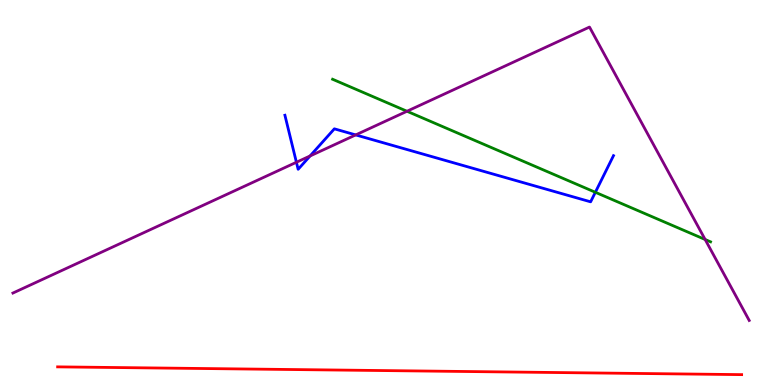[{'lines': ['blue', 'red'], 'intersections': []}, {'lines': ['green', 'red'], 'intersections': []}, {'lines': ['purple', 'red'], 'intersections': []}, {'lines': ['blue', 'green'], 'intersections': [{'x': 7.68, 'y': 5.01}]}, {'lines': ['blue', 'purple'], 'intersections': [{'x': 3.82, 'y': 5.79}, {'x': 4.0, 'y': 5.95}, {'x': 4.59, 'y': 6.5}]}, {'lines': ['green', 'purple'], 'intersections': [{'x': 5.25, 'y': 7.11}, {'x': 9.1, 'y': 3.78}]}]